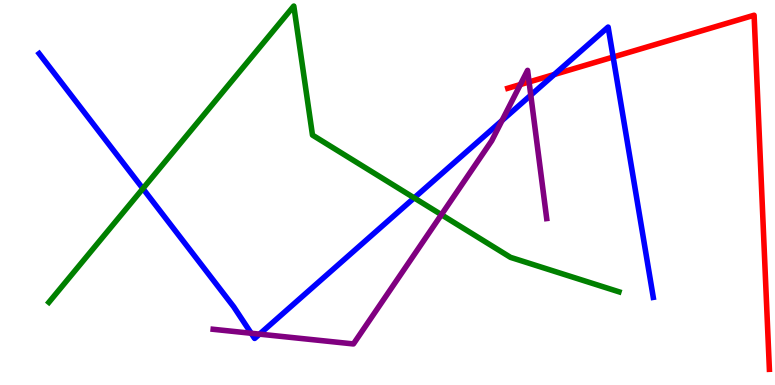[{'lines': ['blue', 'red'], 'intersections': [{'x': 7.15, 'y': 8.07}, {'x': 7.91, 'y': 8.52}]}, {'lines': ['green', 'red'], 'intersections': []}, {'lines': ['purple', 'red'], 'intersections': [{'x': 6.71, 'y': 7.8}, {'x': 6.83, 'y': 7.87}]}, {'lines': ['blue', 'green'], 'intersections': [{'x': 1.84, 'y': 5.1}, {'x': 5.34, 'y': 4.86}]}, {'lines': ['blue', 'purple'], 'intersections': [{'x': 3.24, 'y': 1.34}, {'x': 3.35, 'y': 1.32}, {'x': 6.48, 'y': 6.87}, {'x': 6.85, 'y': 7.53}]}, {'lines': ['green', 'purple'], 'intersections': [{'x': 5.7, 'y': 4.42}]}]